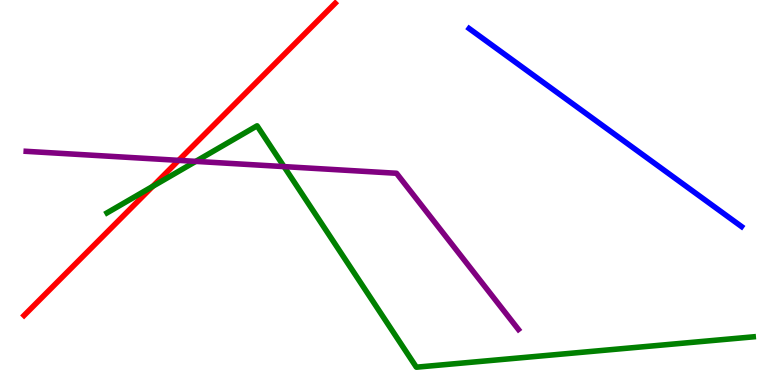[{'lines': ['blue', 'red'], 'intersections': []}, {'lines': ['green', 'red'], 'intersections': [{'x': 1.97, 'y': 5.16}]}, {'lines': ['purple', 'red'], 'intersections': [{'x': 2.3, 'y': 5.83}]}, {'lines': ['blue', 'green'], 'intersections': []}, {'lines': ['blue', 'purple'], 'intersections': []}, {'lines': ['green', 'purple'], 'intersections': [{'x': 2.53, 'y': 5.81}, {'x': 3.66, 'y': 5.67}]}]